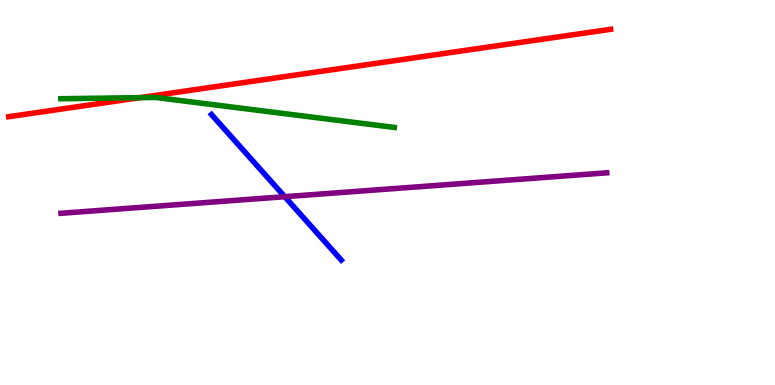[{'lines': ['blue', 'red'], 'intersections': []}, {'lines': ['green', 'red'], 'intersections': [{'x': 1.8, 'y': 7.46}]}, {'lines': ['purple', 'red'], 'intersections': []}, {'lines': ['blue', 'green'], 'intersections': []}, {'lines': ['blue', 'purple'], 'intersections': [{'x': 3.67, 'y': 4.89}]}, {'lines': ['green', 'purple'], 'intersections': []}]